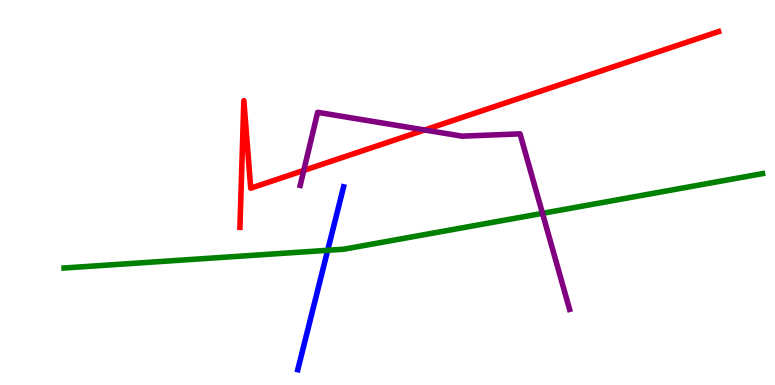[{'lines': ['blue', 'red'], 'intersections': []}, {'lines': ['green', 'red'], 'intersections': []}, {'lines': ['purple', 'red'], 'intersections': [{'x': 3.92, 'y': 5.57}, {'x': 5.48, 'y': 6.62}]}, {'lines': ['blue', 'green'], 'intersections': [{'x': 4.23, 'y': 3.5}]}, {'lines': ['blue', 'purple'], 'intersections': []}, {'lines': ['green', 'purple'], 'intersections': [{'x': 7.0, 'y': 4.46}]}]